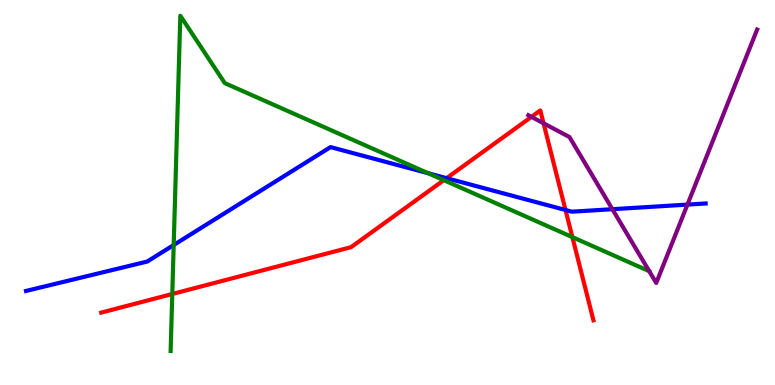[{'lines': ['blue', 'red'], 'intersections': [{'x': 5.76, 'y': 5.37}, {'x': 7.3, 'y': 4.55}]}, {'lines': ['green', 'red'], 'intersections': [{'x': 2.22, 'y': 2.36}, {'x': 5.73, 'y': 5.32}, {'x': 7.39, 'y': 3.84}]}, {'lines': ['purple', 'red'], 'intersections': [{'x': 6.86, 'y': 6.96}, {'x': 7.01, 'y': 6.8}]}, {'lines': ['blue', 'green'], 'intersections': [{'x': 2.24, 'y': 3.64}, {'x': 5.52, 'y': 5.5}]}, {'lines': ['blue', 'purple'], 'intersections': [{'x': 7.9, 'y': 4.57}, {'x': 8.87, 'y': 4.69}]}, {'lines': ['green', 'purple'], 'intersections': []}]